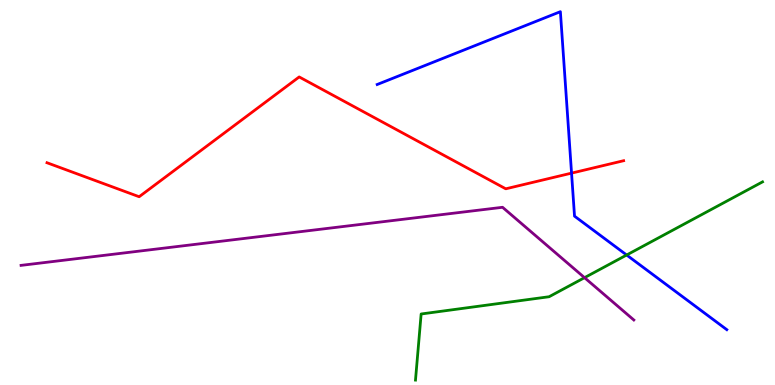[{'lines': ['blue', 'red'], 'intersections': [{'x': 7.37, 'y': 5.5}]}, {'lines': ['green', 'red'], 'intersections': []}, {'lines': ['purple', 'red'], 'intersections': []}, {'lines': ['blue', 'green'], 'intersections': [{'x': 8.09, 'y': 3.38}]}, {'lines': ['blue', 'purple'], 'intersections': []}, {'lines': ['green', 'purple'], 'intersections': [{'x': 7.54, 'y': 2.79}]}]